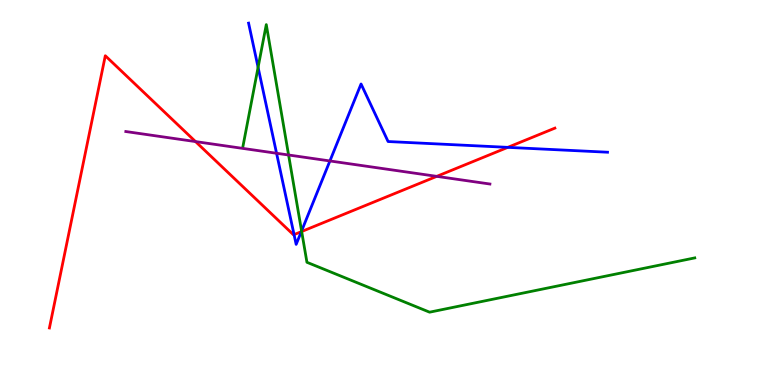[{'lines': ['blue', 'red'], 'intersections': [{'x': 3.79, 'y': 3.91}, {'x': 3.89, 'y': 3.98}, {'x': 6.55, 'y': 6.17}]}, {'lines': ['green', 'red'], 'intersections': [{'x': 3.89, 'y': 3.99}]}, {'lines': ['purple', 'red'], 'intersections': [{'x': 2.52, 'y': 6.32}, {'x': 5.64, 'y': 5.42}]}, {'lines': ['blue', 'green'], 'intersections': [{'x': 3.33, 'y': 8.25}, {'x': 3.89, 'y': 4.0}]}, {'lines': ['blue', 'purple'], 'intersections': [{'x': 3.57, 'y': 6.02}, {'x': 4.26, 'y': 5.82}]}, {'lines': ['green', 'purple'], 'intersections': [{'x': 3.72, 'y': 5.97}]}]